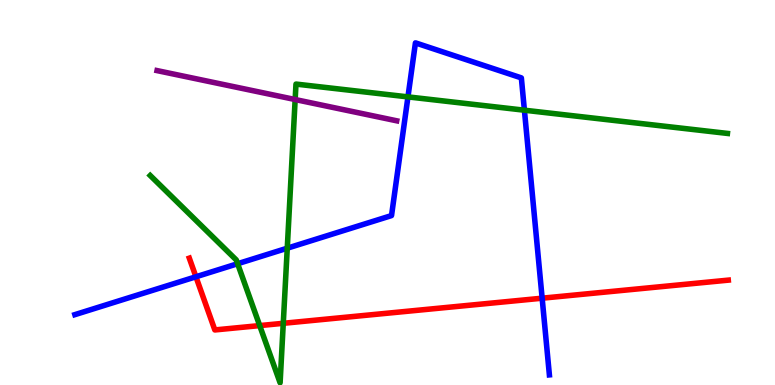[{'lines': ['blue', 'red'], 'intersections': [{'x': 2.53, 'y': 2.81}, {'x': 7.0, 'y': 2.25}]}, {'lines': ['green', 'red'], 'intersections': [{'x': 3.35, 'y': 1.54}, {'x': 3.66, 'y': 1.6}]}, {'lines': ['purple', 'red'], 'intersections': []}, {'lines': ['blue', 'green'], 'intersections': [{'x': 3.07, 'y': 3.15}, {'x': 3.71, 'y': 3.55}, {'x': 5.26, 'y': 7.48}, {'x': 6.77, 'y': 7.14}]}, {'lines': ['blue', 'purple'], 'intersections': []}, {'lines': ['green', 'purple'], 'intersections': [{'x': 3.81, 'y': 7.41}]}]